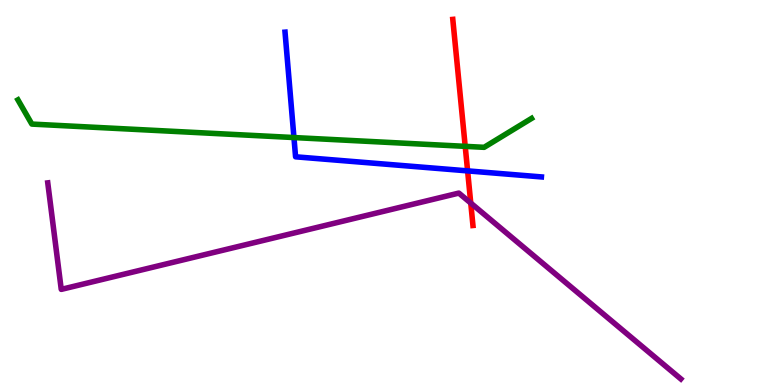[{'lines': ['blue', 'red'], 'intersections': [{'x': 6.03, 'y': 5.56}]}, {'lines': ['green', 'red'], 'intersections': [{'x': 6.0, 'y': 6.2}]}, {'lines': ['purple', 'red'], 'intersections': [{'x': 6.07, 'y': 4.73}]}, {'lines': ['blue', 'green'], 'intersections': [{'x': 3.79, 'y': 6.43}]}, {'lines': ['blue', 'purple'], 'intersections': []}, {'lines': ['green', 'purple'], 'intersections': []}]